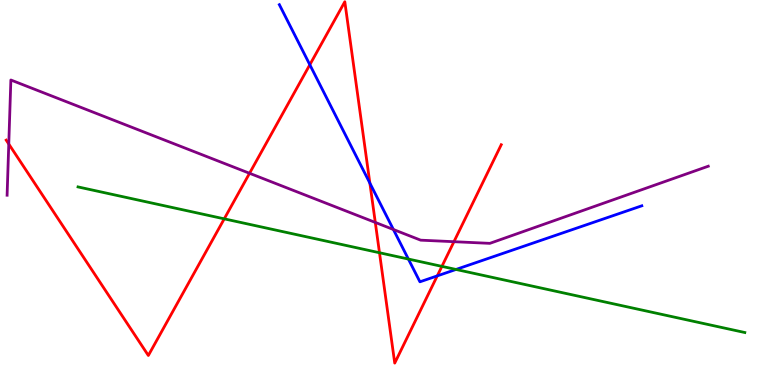[{'lines': ['blue', 'red'], 'intersections': [{'x': 4.0, 'y': 8.32}, {'x': 4.77, 'y': 5.24}, {'x': 5.64, 'y': 2.83}]}, {'lines': ['green', 'red'], 'intersections': [{'x': 2.89, 'y': 4.32}, {'x': 4.9, 'y': 3.44}, {'x': 5.7, 'y': 3.08}]}, {'lines': ['purple', 'red'], 'intersections': [{'x': 0.113, 'y': 6.26}, {'x': 3.22, 'y': 5.5}, {'x': 4.84, 'y': 4.22}, {'x': 5.86, 'y': 3.72}]}, {'lines': ['blue', 'green'], 'intersections': [{'x': 5.27, 'y': 3.27}, {'x': 5.88, 'y': 3.0}]}, {'lines': ['blue', 'purple'], 'intersections': [{'x': 5.08, 'y': 4.04}]}, {'lines': ['green', 'purple'], 'intersections': []}]